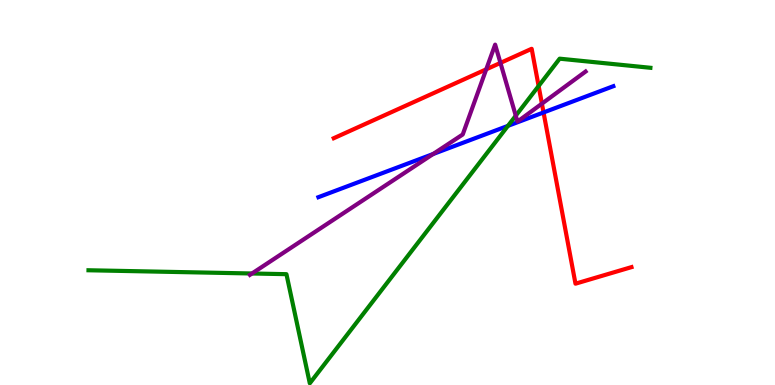[{'lines': ['blue', 'red'], 'intersections': [{'x': 7.01, 'y': 7.08}]}, {'lines': ['green', 'red'], 'intersections': [{'x': 6.95, 'y': 7.77}]}, {'lines': ['purple', 'red'], 'intersections': [{'x': 6.27, 'y': 8.2}, {'x': 6.46, 'y': 8.37}, {'x': 6.99, 'y': 7.31}]}, {'lines': ['blue', 'green'], 'intersections': [{'x': 6.55, 'y': 6.73}]}, {'lines': ['blue', 'purple'], 'intersections': [{'x': 5.59, 'y': 6.0}]}, {'lines': ['green', 'purple'], 'intersections': [{'x': 3.25, 'y': 2.9}, {'x': 6.66, 'y': 7.0}]}]